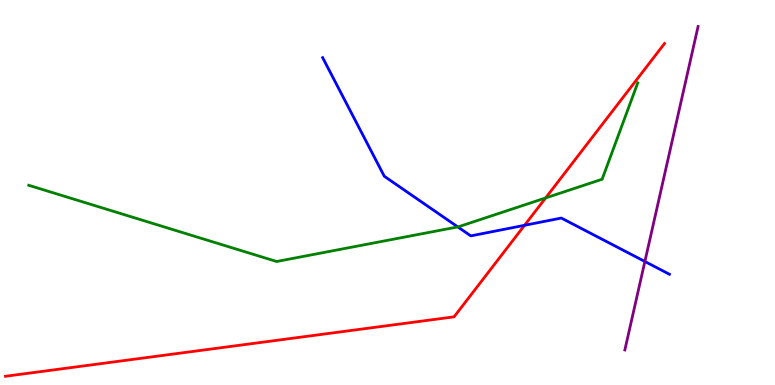[{'lines': ['blue', 'red'], 'intersections': [{'x': 6.77, 'y': 4.15}]}, {'lines': ['green', 'red'], 'intersections': [{'x': 7.04, 'y': 4.86}]}, {'lines': ['purple', 'red'], 'intersections': []}, {'lines': ['blue', 'green'], 'intersections': [{'x': 5.91, 'y': 4.11}]}, {'lines': ['blue', 'purple'], 'intersections': [{'x': 8.32, 'y': 3.21}]}, {'lines': ['green', 'purple'], 'intersections': []}]